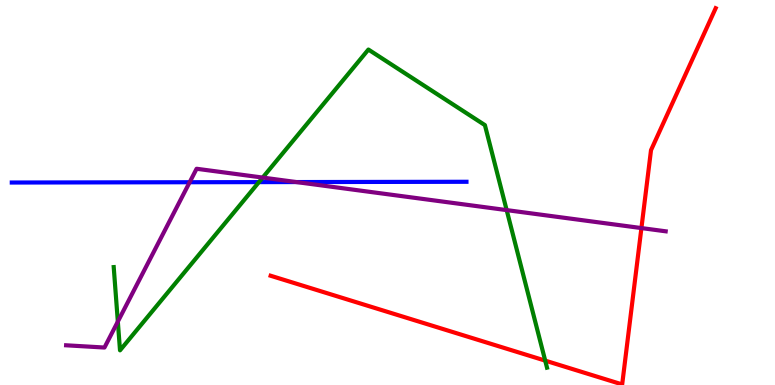[{'lines': ['blue', 'red'], 'intersections': []}, {'lines': ['green', 'red'], 'intersections': [{'x': 7.03, 'y': 0.633}]}, {'lines': ['purple', 'red'], 'intersections': [{'x': 8.28, 'y': 4.08}]}, {'lines': ['blue', 'green'], 'intersections': [{'x': 3.34, 'y': 5.27}]}, {'lines': ['blue', 'purple'], 'intersections': [{'x': 2.45, 'y': 5.27}, {'x': 3.82, 'y': 5.27}]}, {'lines': ['green', 'purple'], 'intersections': [{'x': 1.52, 'y': 1.65}, {'x': 3.39, 'y': 5.39}, {'x': 6.54, 'y': 4.54}]}]